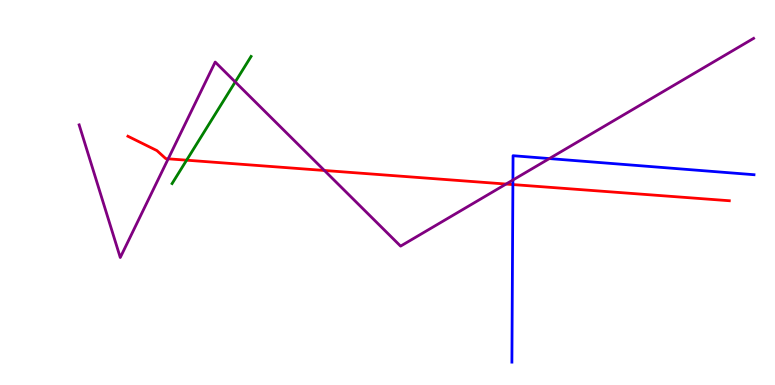[{'lines': ['blue', 'red'], 'intersections': [{'x': 6.62, 'y': 5.21}]}, {'lines': ['green', 'red'], 'intersections': [{'x': 2.41, 'y': 5.84}]}, {'lines': ['purple', 'red'], 'intersections': [{'x': 2.17, 'y': 5.88}, {'x': 4.19, 'y': 5.57}, {'x': 6.53, 'y': 5.22}]}, {'lines': ['blue', 'green'], 'intersections': []}, {'lines': ['blue', 'purple'], 'intersections': [{'x': 6.62, 'y': 5.32}, {'x': 7.09, 'y': 5.88}]}, {'lines': ['green', 'purple'], 'intersections': [{'x': 3.04, 'y': 7.87}]}]